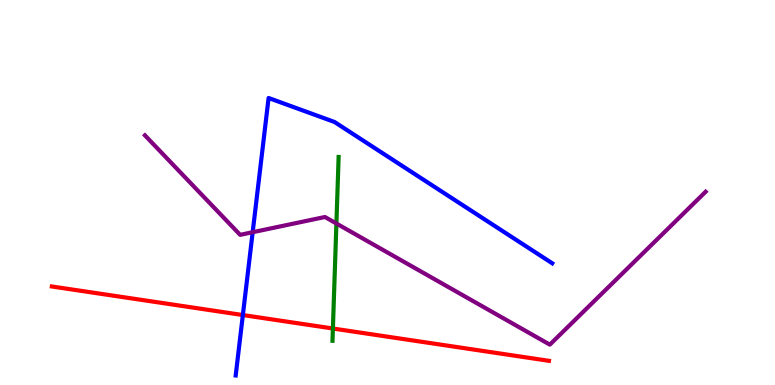[{'lines': ['blue', 'red'], 'intersections': [{'x': 3.13, 'y': 1.82}]}, {'lines': ['green', 'red'], 'intersections': [{'x': 4.3, 'y': 1.47}]}, {'lines': ['purple', 'red'], 'intersections': []}, {'lines': ['blue', 'green'], 'intersections': []}, {'lines': ['blue', 'purple'], 'intersections': [{'x': 3.26, 'y': 3.97}]}, {'lines': ['green', 'purple'], 'intersections': [{'x': 4.34, 'y': 4.19}]}]